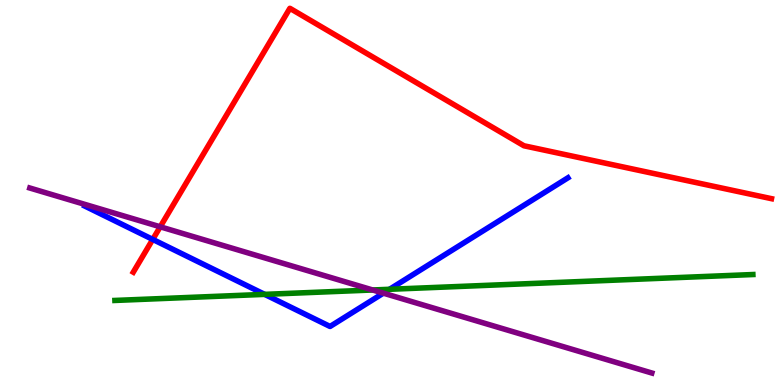[{'lines': ['blue', 'red'], 'intersections': [{'x': 1.97, 'y': 3.78}]}, {'lines': ['green', 'red'], 'intersections': []}, {'lines': ['purple', 'red'], 'intersections': [{'x': 2.07, 'y': 4.11}]}, {'lines': ['blue', 'green'], 'intersections': [{'x': 3.41, 'y': 2.35}, {'x': 5.03, 'y': 2.49}]}, {'lines': ['blue', 'purple'], 'intersections': [{'x': 4.95, 'y': 2.39}]}, {'lines': ['green', 'purple'], 'intersections': [{'x': 4.81, 'y': 2.47}]}]